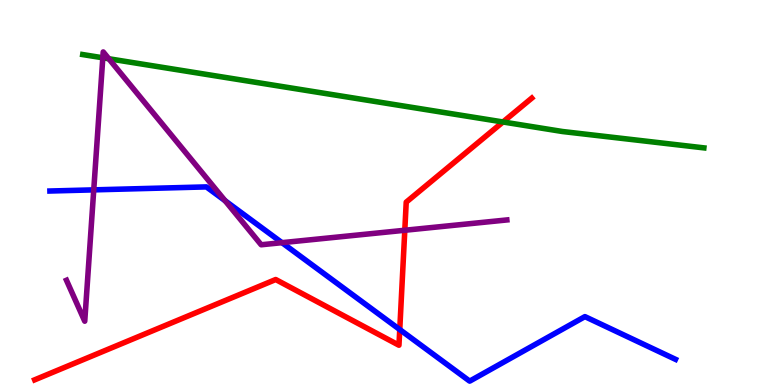[{'lines': ['blue', 'red'], 'intersections': [{'x': 5.16, 'y': 1.44}]}, {'lines': ['green', 'red'], 'intersections': [{'x': 6.49, 'y': 6.83}]}, {'lines': ['purple', 'red'], 'intersections': [{'x': 5.22, 'y': 4.02}]}, {'lines': ['blue', 'green'], 'intersections': []}, {'lines': ['blue', 'purple'], 'intersections': [{'x': 1.21, 'y': 5.07}, {'x': 2.9, 'y': 4.79}, {'x': 3.64, 'y': 3.7}]}, {'lines': ['green', 'purple'], 'intersections': [{'x': 1.33, 'y': 8.5}, {'x': 1.4, 'y': 8.47}]}]